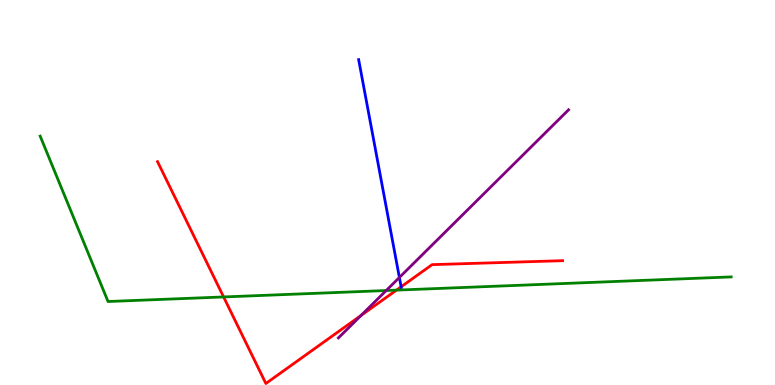[{'lines': ['blue', 'red'], 'intersections': [{'x': 5.18, 'y': 2.55}]}, {'lines': ['green', 'red'], 'intersections': [{'x': 2.89, 'y': 2.29}, {'x': 5.12, 'y': 2.46}]}, {'lines': ['purple', 'red'], 'intersections': [{'x': 4.66, 'y': 1.81}]}, {'lines': ['blue', 'green'], 'intersections': []}, {'lines': ['blue', 'purple'], 'intersections': [{'x': 5.15, 'y': 2.79}]}, {'lines': ['green', 'purple'], 'intersections': [{'x': 4.98, 'y': 2.45}]}]